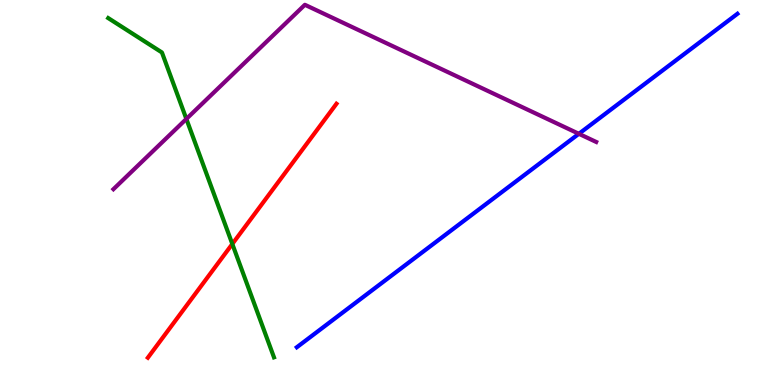[{'lines': ['blue', 'red'], 'intersections': []}, {'lines': ['green', 'red'], 'intersections': [{'x': 3.0, 'y': 3.66}]}, {'lines': ['purple', 'red'], 'intersections': []}, {'lines': ['blue', 'green'], 'intersections': []}, {'lines': ['blue', 'purple'], 'intersections': [{'x': 7.47, 'y': 6.52}]}, {'lines': ['green', 'purple'], 'intersections': [{'x': 2.4, 'y': 6.91}]}]